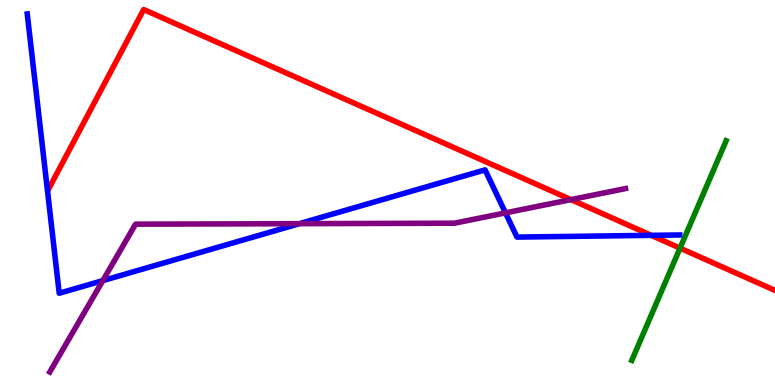[{'lines': ['blue', 'red'], 'intersections': [{'x': 8.4, 'y': 3.89}]}, {'lines': ['green', 'red'], 'intersections': [{'x': 8.77, 'y': 3.55}]}, {'lines': ['purple', 'red'], 'intersections': [{'x': 7.37, 'y': 4.82}]}, {'lines': ['blue', 'green'], 'intersections': []}, {'lines': ['blue', 'purple'], 'intersections': [{'x': 1.33, 'y': 2.71}, {'x': 3.86, 'y': 4.19}, {'x': 6.52, 'y': 4.47}]}, {'lines': ['green', 'purple'], 'intersections': []}]